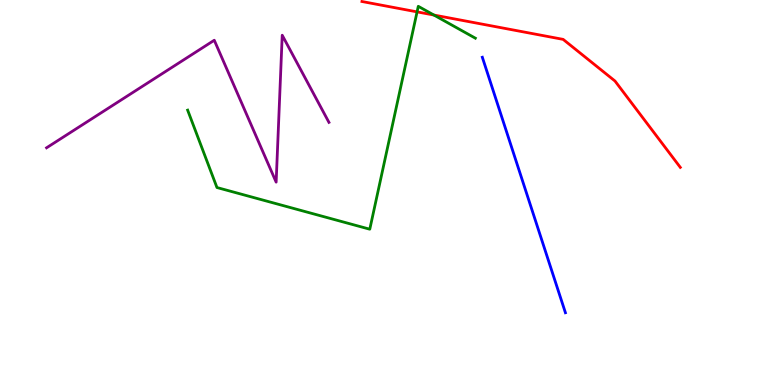[{'lines': ['blue', 'red'], 'intersections': []}, {'lines': ['green', 'red'], 'intersections': [{'x': 5.38, 'y': 9.69}, {'x': 5.6, 'y': 9.61}]}, {'lines': ['purple', 'red'], 'intersections': []}, {'lines': ['blue', 'green'], 'intersections': []}, {'lines': ['blue', 'purple'], 'intersections': []}, {'lines': ['green', 'purple'], 'intersections': []}]